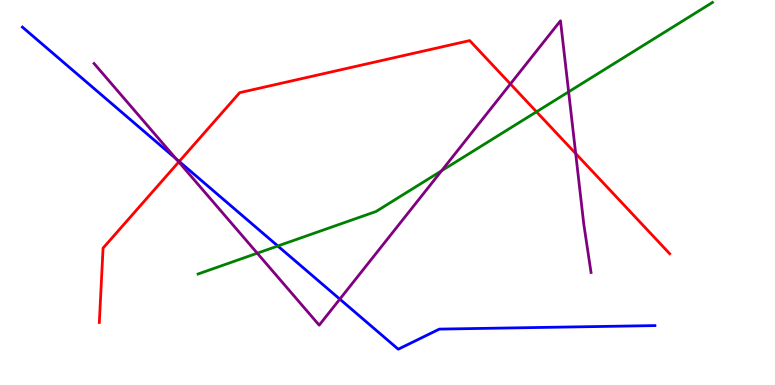[{'lines': ['blue', 'red'], 'intersections': [{'x': 2.31, 'y': 5.81}]}, {'lines': ['green', 'red'], 'intersections': [{'x': 6.92, 'y': 7.1}]}, {'lines': ['purple', 'red'], 'intersections': [{'x': 2.31, 'y': 5.79}, {'x': 6.59, 'y': 7.82}, {'x': 7.43, 'y': 6.01}]}, {'lines': ['blue', 'green'], 'intersections': [{'x': 3.58, 'y': 3.61}]}, {'lines': ['blue', 'purple'], 'intersections': [{'x': 2.27, 'y': 5.88}, {'x': 4.38, 'y': 2.23}]}, {'lines': ['green', 'purple'], 'intersections': [{'x': 3.32, 'y': 3.42}, {'x': 5.7, 'y': 5.56}, {'x': 7.34, 'y': 7.61}]}]